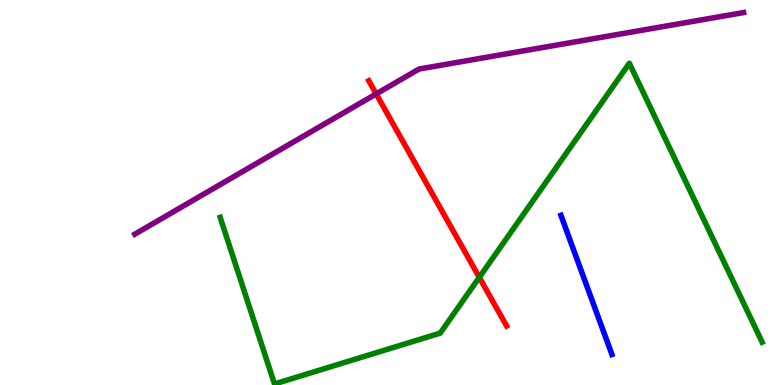[{'lines': ['blue', 'red'], 'intersections': []}, {'lines': ['green', 'red'], 'intersections': [{'x': 6.18, 'y': 2.8}]}, {'lines': ['purple', 'red'], 'intersections': [{'x': 4.85, 'y': 7.56}]}, {'lines': ['blue', 'green'], 'intersections': []}, {'lines': ['blue', 'purple'], 'intersections': []}, {'lines': ['green', 'purple'], 'intersections': []}]